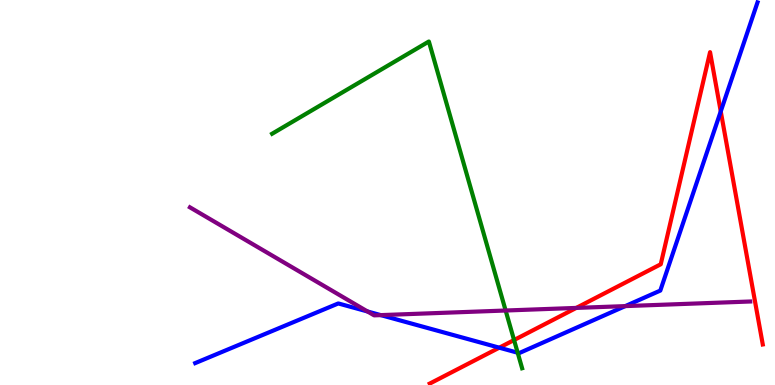[{'lines': ['blue', 'red'], 'intersections': [{'x': 6.44, 'y': 0.969}, {'x': 9.3, 'y': 7.11}]}, {'lines': ['green', 'red'], 'intersections': [{'x': 6.63, 'y': 1.17}]}, {'lines': ['purple', 'red'], 'intersections': [{'x': 7.44, 'y': 2.0}]}, {'lines': ['blue', 'green'], 'intersections': [{'x': 6.68, 'y': 0.838}]}, {'lines': ['blue', 'purple'], 'intersections': [{'x': 4.74, 'y': 1.91}, {'x': 4.91, 'y': 1.82}, {'x': 8.07, 'y': 2.05}]}, {'lines': ['green', 'purple'], 'intersections': [{'x': 6.52, 'y': 1.93}]}]